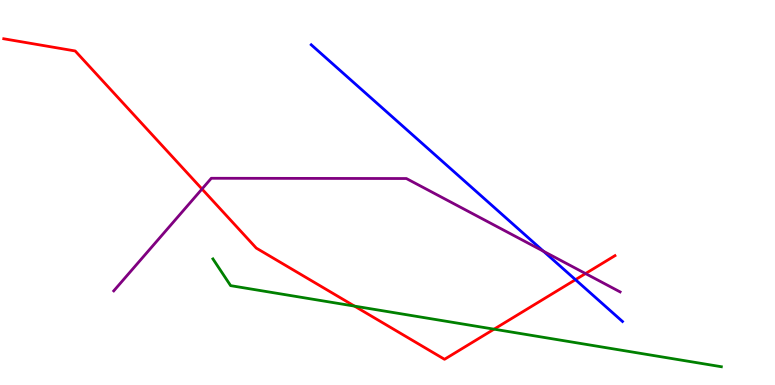[{'lines': ['blue', 'red'], 'intersections': [{'x': 7.43, 'y': 2.74}]}, {'lines': ['green', 'red'], 'intersections': [{'x': 4.57, 'y': 2.05}, {'x': 6.37, 'y': 1.45}]}, {'lines': ['purple', 'red'], 'intersections': [{'x': 2.61, 'y': 5.09}, {'x': 7.56, 'y': 2.89}]}, {'lines': ['blue', 'green'], 'intersections': []}, {'lines': ['blue', 'purple'], 'intersections': [{'x': 7.01, 'y': 3.47}]}, {'lines': ['green', 'purple'], 'intersections': []}]